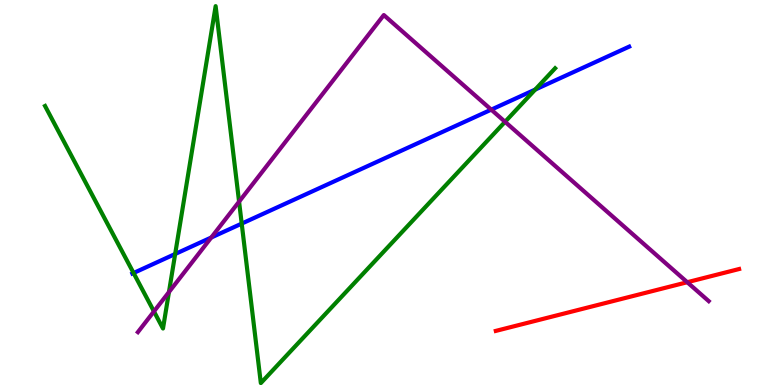[{'lines': ['blue', 'red'], 'intersections': []}, {'lines': ['green', 'red'], 'intersections': []}, {'lines': ['purple', 'red'], 'intersections': [{'x': 8.87, 'y': 2.67}]}, {'lines': ['blue', 'green'], 'intersections': [{'x': 1.72, 'y': 2.91}, {'x': 2.26, 'y': 3.4}, {'x': 3.12, 'y': 4.19}, {'x': 6.91, 'y': 7.67}]}, {'lines': ['blue', 'purple'], 'intersections': [{'x': 2.73, 'y': 3.83}, {'x': 6.34, 'y': 7.15}]}, {'lines': ['green', 'purple'], 'intersections': [{'x': 1.99, 'y': 1.91}, {'x': 2.18, 'y': 2.41}, {'x': 3.08, 'y': 4.76}, {'x': 6.52, 'y': 6.84}]}]